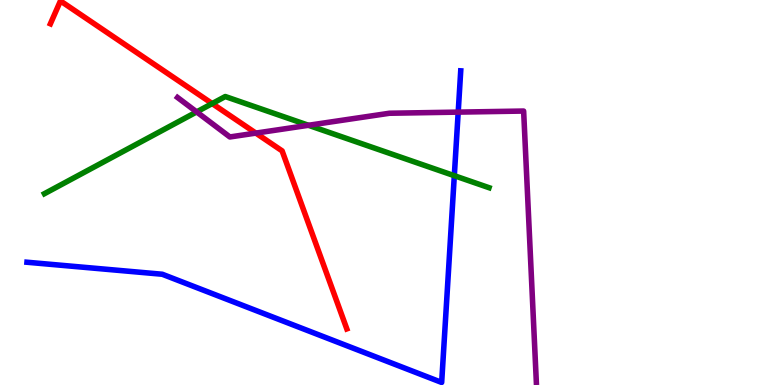[{'lines': ['blue', 'red'], 'intersections': []}, {'lines': ['green', 'red'], 'intersections': [{'x': 2.74, 'y': 7.31}]}, {'lines': ['purple', 'red'], 'intersections': [{'x': 3.3, 'y': 6.54}]}, {'lines': ['blue', 'green'], 'intersections': [{'x': 5.86, 'y': 5.44}]}, {'lines': ['blue', 'purple'], 'intersections': [{'x': 5.91, 'y': 7.09}]}, {'lines': ['green', 'purple'], 'intersections': [{'x': 2.54, 'y': 7.09}, {'x': 3.98, 'y': 6.75}]}]